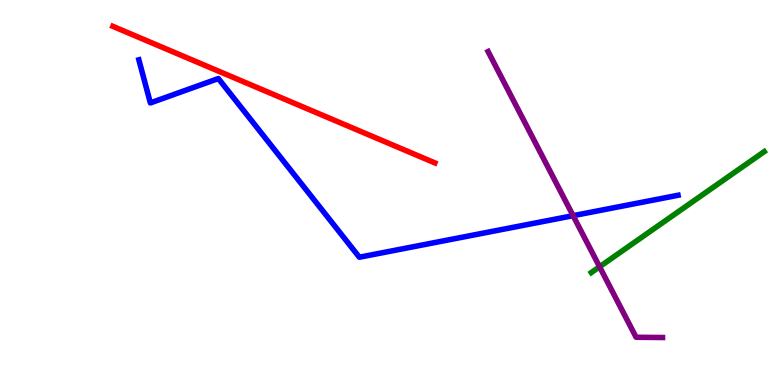[{'lines': ['blue', 'red'], 'intersections': []}, {'lines': ['green', 'red'], 'intersections': []}, {'lines': ['purple', 'red'], 'intersections': []}, {'lines': ['blue', 'green'], 'intersections': []}, {'lines': ['blue', 'purple'], 'intersections': [{'x': 7.39, 'y': 4.4}]}, {'lines': ['green', 'purple'], 'intersections': [{'x': 7.74, 'y': 3.07}]}]